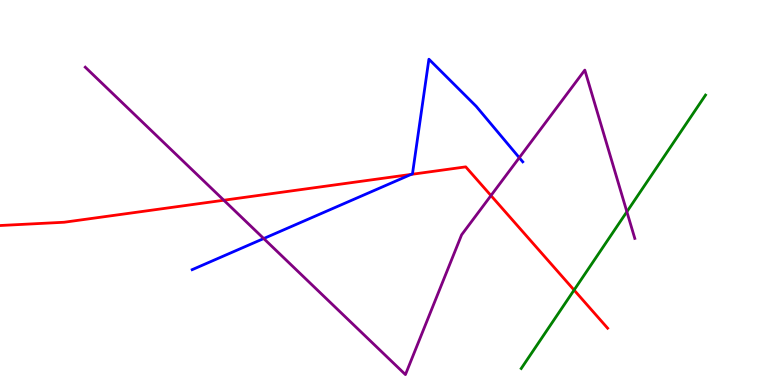[{'lines': ['blue', 'red'], 'intersections': [{'x': 5.3, 'y': 5.47}]}, {'lines': ['green', 'red'], 'intersections': [{'x': 7.41, 'y': 2.47}]}, {'lines': ['purple', 'red'], 'intersections': [{'x': 2.89, 'y': 4.8}, {'x': 6.34, 'y': 4.92}]}, {'lines': ['blue', 'green'], 'intersections': []}, {'lines': ['blue', 'purple'], 'intersections': [{'x': 3.4, 'y': 3.8}, {'x': 6.7, 'y': 5.9}]}, {'lines': ['green', 'purple'], 'intersections': [{'x': 8.09, 'y': 4.5}]}]